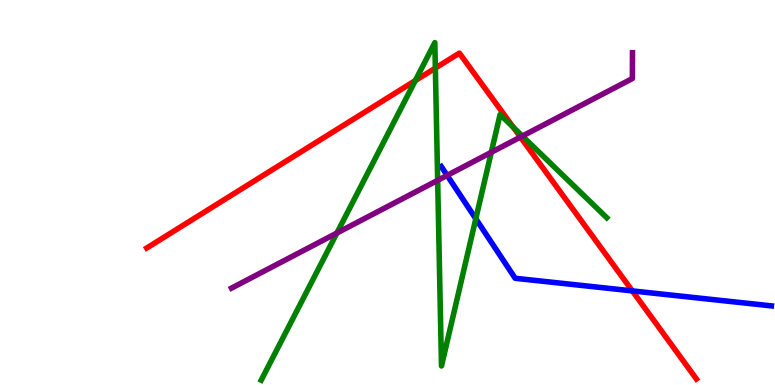[{'lines': ['blue', 'red'], 'intersections': [{'x': 8.16, 'y': 2.44}]}, {'lines': ['green', 'red'], 'intersections': [{'x': 5.36, 'y': 7.91}, {'x': 5.62, 'y': 8.23}, {'x': 6.62, 'y': 6.69}]}, {'lines': ['purple', 'red'], 'intersections': [{'x': 6.72, 'y': 6.44}]}, {'lines': ['blue', 'green'], 'intersections': [{'x': 6.14, 'y': 4.32}]}, {'lines': ['blue', 'purple'], 'intersections': [{'x': 5.77, 'y': 5.44}]}, {'lines': ['green', 'purple'], 'intersections': [{'x': 4.35, 'y': 3.95}, {'x': 5.65, 'y': 5.32}, {'x': 6.34, 'y': 6.04}, {'x': 6.74, 'y': 6.47}]}]